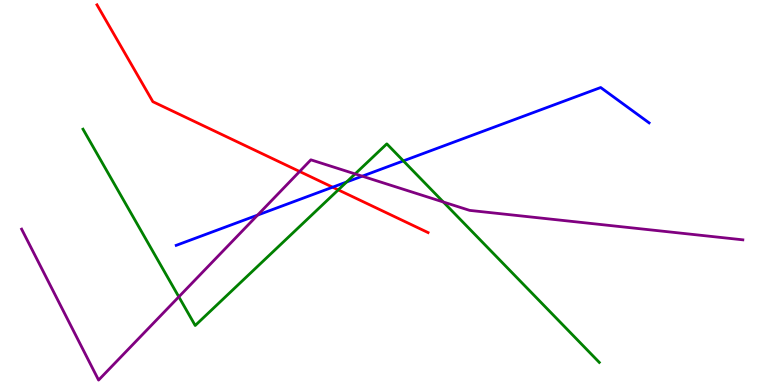[{'lines': ['blue', 'red'], 'intersections': [{'x': 4.29, 'y': 5.14}]}, {'lines': ['green', 'red'], 'intersections': [{'x': 4.36, 'y': 5.07}]}, {'lines': ['purple', 'red'], 'intersections': [{'x': 3.87, 'y': 5.55}]}, {'lines': ['blue', 'green'], 'intersections': [{'x': 4.47, 'y': 5.27}, {'x': 5.2, 'y': 5.82}]}, {'lines': ['blue', 'purple'], 'intersections': [{'x': 3.32, 'y': 4.41}, {'x': 4.67, 'y': 5.42}]}, {'lines': ['green', 'purple'], 'intersections': [{'x': 2.31, 'y': 2.29}, {'x': 4.58, 'y': 5.48}, {'x': 5.72, 'y': 4.75}]}]